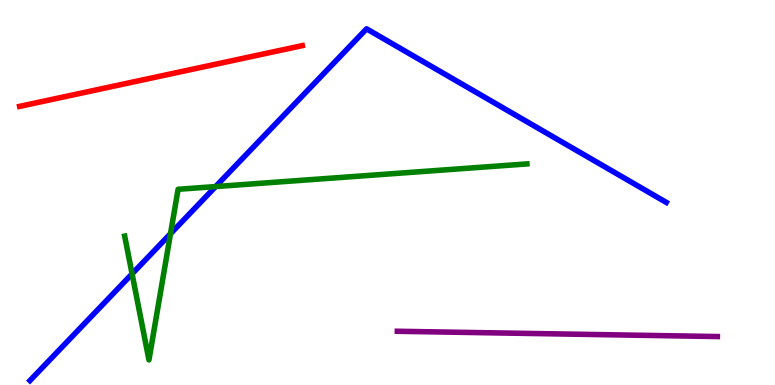[{'lines': ['blue', 'red'], 'intersections': []}, {'lines': ['green', 'red'], 'intersections': []}, {'lines': ['purple', 'red'], 'intersections': []}, {'lines': ['blue', 'green'], 'intersections': [{'x': 1.7, 'y': 2.89}, {'x': 2.2, 'y': 3.93}, {'x': 2.78, 'y': 5.15}]}, {'lines': ['blue', 'purple'], 'intersections': []}, {'lines': ['green', 'purple'], 'intersections': []}]